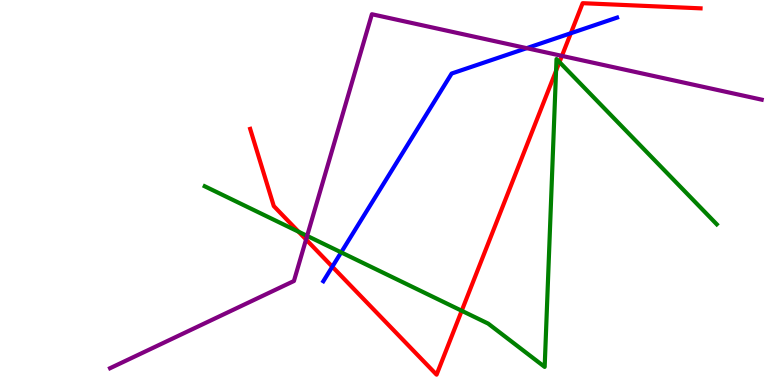[{'lines': ['blue', 'red'], 'intersections': [{'x': 4.29, 'y': 3.07}, {'x': 7.37, 'y': 9.14}]}, {'lines': ['green', 'red'], 'intersections': [{'x': 3.85, 'y': 3.98}, {'x': 5.96, 'y': 1.93}, {'x': 7.17, 'y': 8.16}, {'x': 7.22, 'y': 8.39}]}, {'lines': ['purple', 'red'], 'intersections': [{'x': 3.95, 'y': 3.78}, {'x': 7.25, 'y': 8.55}]}, {'lines': ['blue', 'green'], 'intersections': [{'x': 4.4, 'y': 3.44}]}, {'lines': ['blue', 'purple'], 'intersections': [{'x': 6.8, 'y': 8.75}]}, {'lines': ['green', 'purple'], 'intersections': [{'x': 3.96, 'y': 3.87}]}]